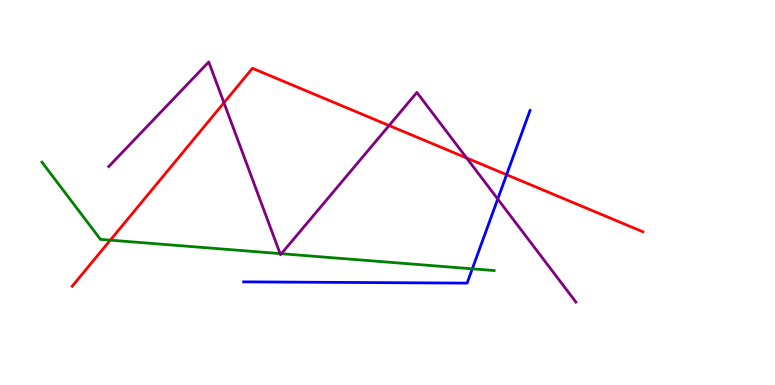[{'lines': ['blue', 'red'], 'intersections': [{'x': 6.54, 'y': 5.46}]}, {'lines': ['green', 'red'], 'intersections': [{'x': 1.42, 'y': 3.76}]}, {'lines': ['purple', 'red'], 'intersections': [{'x': 2.89, 'y': 7.33}, {'x': 5.02, 'y': 6.74}, {'x': 6.02, 'y': 5.9}]}, {'lines': ['blue', 'green'], 'intersections': [{'x': 6.09, 'y': 3.02}]}, {'lines': ['blue', 'purple'], 'intersections': [{'x': 6.42, 'y': 4.83}]}, {'lines': ['green', 'purple'], 'intersections': [{'x': 3.61, 'y': 3.41}, {'x': 3.63, 'y': 3.41}]}]